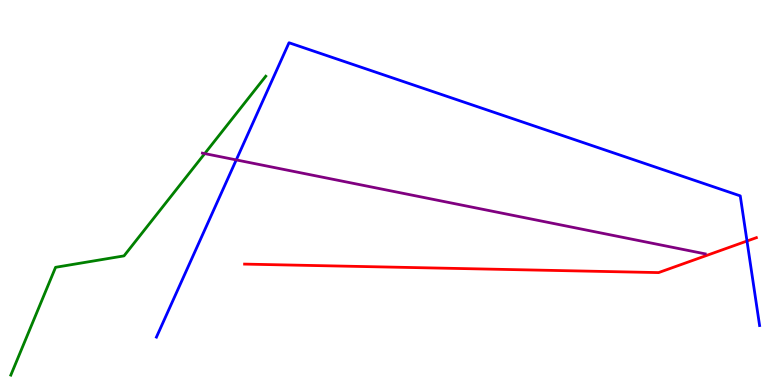[{'lines': ['blue', 'red'], 'intersections': [{'x': 9.64, 'y': 3.74}]}, {'lines': ['green', 'red'], 'intersections': []}, {'lines': ['purple', 'red'], 'intersections': []}, {'lines': ['blue', 'green'], 'intersections': []}, {'lines': ['blue', 'purple'], 'intersections': [{'x': 3.05, 'y': 5.85}]}, {'lines': ['green', 'purple'], 'intersections': [{'x': 2.64, 'y': 6.01}]}]